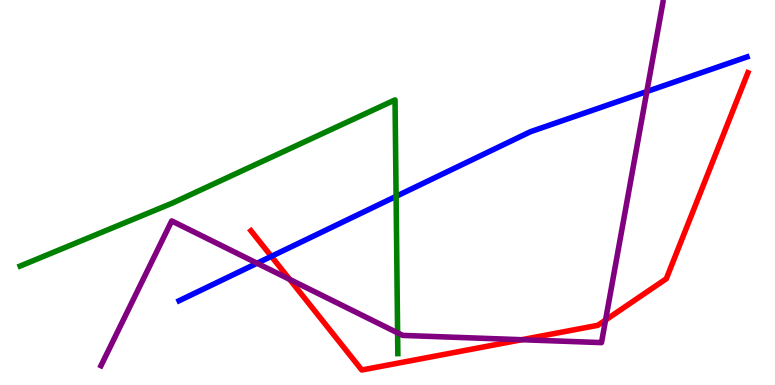[{'lines': ['blue', 'red'], 'intersections': [{'x': 3.5, 'y': 3.34}]}, {'lines': ['green', 'red'], 'intersections': []}, {'lines': ['purple', 'red'], 'intersections': [{'x': 3.74, 'y': 2.74}, {'x': 6.73, 'y': 1.18}, {'x': 7.81, 'y': 1.69}]}, {'lines': ['blue', 'green'], 'intersections': [{'x': 5.11, 'y': 4.9}]}, {'lines': ['blue', 'purple'], 'intersections': [{'x': 3.32, 'y': 3.16}, {'x': 8.35, 'y': 7.62}]}, {'lines': ['green', 'purple'], 'intersections': [{'x': 5.13, 'y': 1.35}]}]